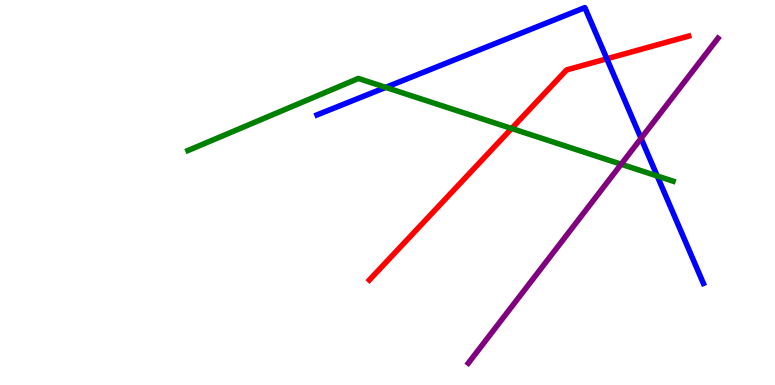[{'lines': ['blue', 'red'], 'intersections': [{'x': 7.83, 'y': 8.47}]}, {'lines': ['green', 'red'], 'intersections': [{'x': 6.6, 'y': 6.66}]}, {'lines': ['purple', 'red'], 'intersections': []}, {'lines': ['blue', 'green'], 'intersections': [{'x': 4.98, 'y': 7.73}, {'x': 8.48, 'y': 5.43}]}, {'lines': ['blue', 'purple'], 'intersections': [{'x': 8.27, 'y': 6.41}]}, {'lines': ['green', 'purple'], 'intersections': [{'x': 8.02, 'y': 5.73}]}]